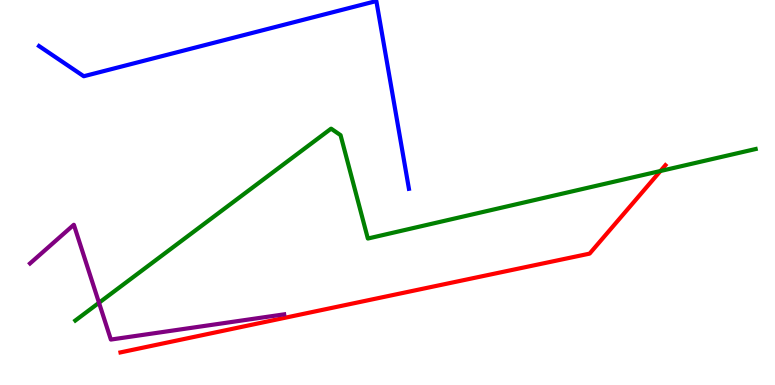[{'lines': ['blue', 'red'], 'intersections': []}, {'lines': ['green', 'red'], 'intersections': [{'x': 8.52, 'y': 5.56}]}, {'lines': ['purple', 'red'], 'intersections': []}, {'lines': ['blue', 'green'], 'intersections': []}, {'lines': ['blue', 'purple'], 'intersections': []}, {'lines': ['green', 'purple'], 'intersections': [{'x': 1.28, 'y': 2.14}]}]